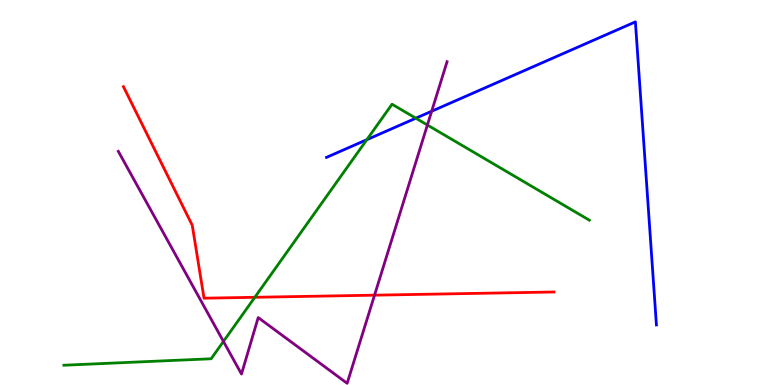[{'lines': ['blue', 'red'], 'intersections': []}, {'lines': ['green', 'red'], 'intersections': [{'x': 3.29, 'y': 2.28}]}, {'lines': ['purple', 'red'], 'intersections': [{'x': 4.83, 'y': 2.33}]}, {'lines': ['blue', 'green'], 'intersections': [{'x': 4.73, 'y': 6.37}, {'x': 5.37, 'y': 6.93}]}, {'lines': ['blue', 'purple'], 'intersections': [{'x': 5.57, 'y': 7.11}]}, {'lines': ['green', 'purple'], 'intersections': [{'x': 2.88, 'y': 1.13}, {'x': 5.51, 'y': 6.75}]}]